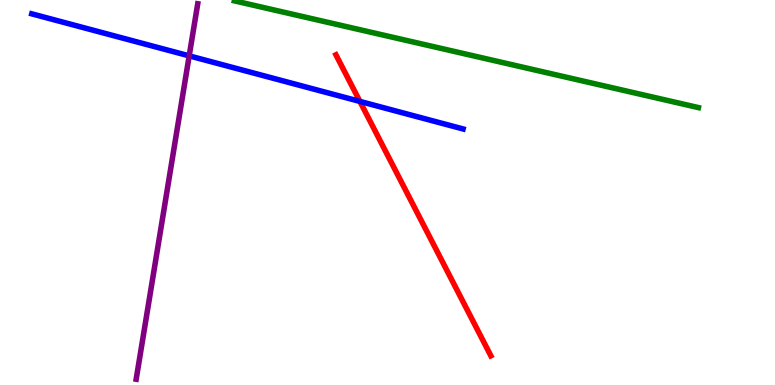[{'lines': ['blue', 'red'], 'intersections': [{'x': 4.64, 'y': 7.37}]}, {'lines': ['green', 'red'], 'intersections': []}, {'lines': ['purple', 'red'], 'intersections': []}, {'lines': ['blue', 'green'], 'intersections': []}, {'lines': ['blue', 'purple'], 'intersections': [{'x': 2.44, 'y': 8.55}]}, {'lines': ['green', 'purple'], 'intersections': []}]